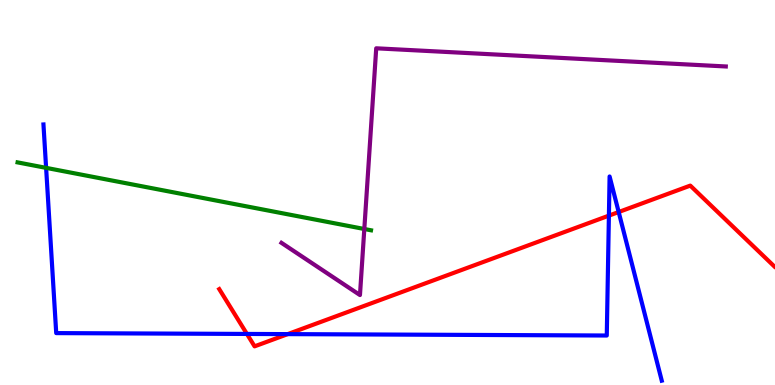[{'lines': ['blue', 'red'], 'intersections': [{'x': 3.19, 'y': 1.33}, {'x': 3.71, 'y': 1.32}, {'x': 7.86, 'y': 4.4}, {'x': 7.98, 'y': 4.49}]}, {'lines': ['green', 'red'], 'intersections': []}, {'lines': ['purple', 'red'], 'intersections': []}, {'lines': ['blue', 'green'], 'intersections': [{'x': 0.595, 'y': 5.64}]}, {'lines': ['blue', 'purple'], 'intersections': []}, {'lines': ['green', 'purple'], 'intersections': [{'x': 4.7, 'y': 4.05}]}]